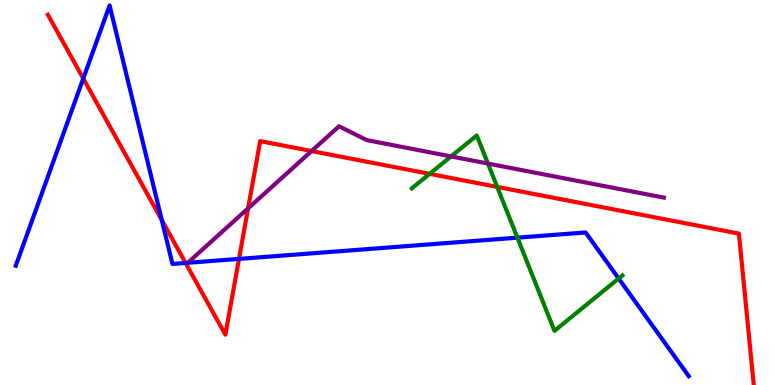[{'lines': ['blue', 'red'], 'intersections': [{'x': 1.07, 'y': 7.96}, {'x': 2.09, 'y': 4.28}, {'x': 2.39, 'y': 3.17}, {'x': 3.08, 'y': 3.28}]}, {'lines': ['green', 'red'], 'intersections': [{'x': 5.54, 'y': 5.48}, {'x': 6.42, 'y': 5.15}]}, {'lines': ['purple', 'red'], 'intersections': [{'x': 3.2, 'y': 4.59}, {'x': 4.02, 'y': 6.08}]}, {'lines': ['blue', 'green'], 'intersections': [{'x': 6.68, 'y': 3.83}, {'x': 7.98, 'y': 2.77}]}, {'lines': ['blue', 'purple'], 'intersections': []}, {'lines': ['green', 'purple'], 'intersections': [{'x': 5.82, 'y': 5.94}, {'x': 6.3, 'y': 5.75}]}]